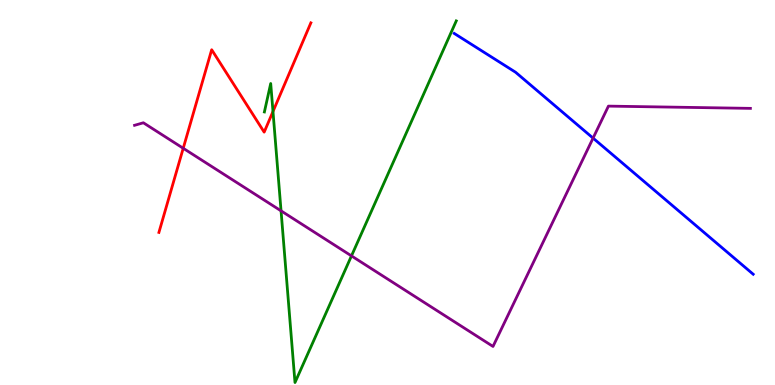[{'lines': ['blue', 'red'], 'intersections': []}, {'lines': ['green', 'red'], 'intersections': [{'x': 3.52, 'y': 7.1}]}, {'lines': ['purple', 'red'], 'intersections': [{'x': 2.36, 'y': 6.15}]}, {'lines': ['blue', 'green'], 'intersections': []}, {'lines': ['blue', 'purple'], 'intersections': [{'x': 7.65, 'y': 6.41}]}, {'lines': ['green', 'purple'], 'intersections': [{'x': 3.63, 'y': 4.52}, {'x': 4.54, 'y': 3.35}]}]